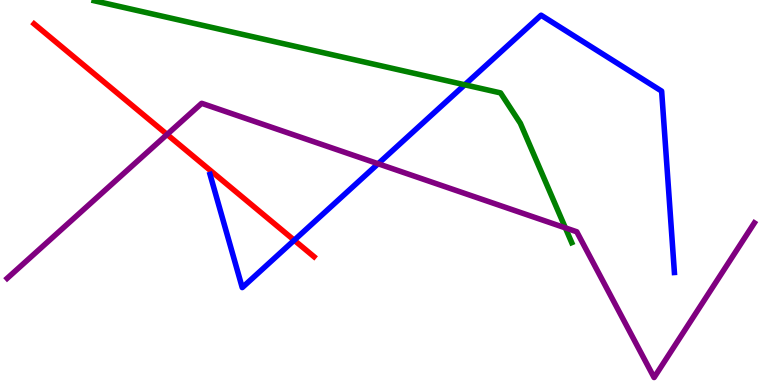[{'lines': ['blue', 'red'], 'intersections': [{'x': 3.8, 'y': 3.76}]}, {'lines': ['green', 'red'], 'intersections': []}, {'lines': ['purple', 'red'], 'intersections': [{'x': 2.16, 'y': 6.51}]}, {'lines': ['blue', 'green'], 'intersections': [{'x': 6.0, 'y': 7.8}]}, {'lines': ['blue', 'purple'], 'intersections': [{'x': 4.88, 'y': 5.75}]}, {'lines': ['green', 'purple'], 'intersections': [{'x': 7.3, 'y': 4.08}]}]